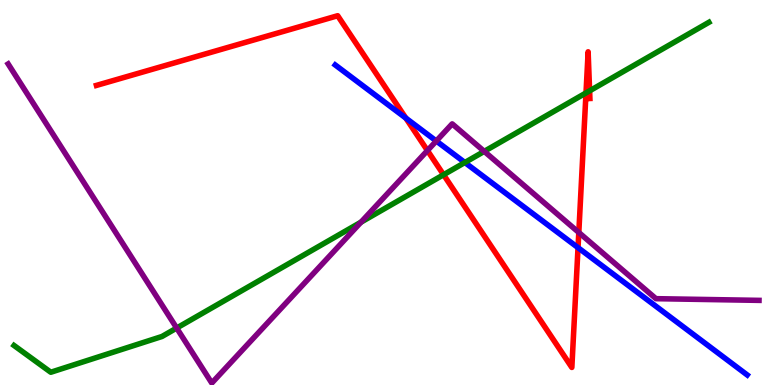[{'lines': ['blue', 'red'], 'intersections': [{'x': 5.24, 'y': 6.93}, {'x': 7.46, 'y': 3.57}]}, {'lines': ['green', 'red'], 'intersections': [{'x': 5.72, 'y': 5.46}, {'x': 7.56, 'y': 7.59}, {'x': 7.61, 'y': 7.64}]}, {'lines': ['purple', 'red'], 'intersections': [{'x': 5.52, 'y': 6.09}, {'x': 7.47, 'y': 3.96}]}, {'lines': ['blue', 'green'], 'intersections': [{'x': 6.0, 'y': 5.78}]}, {'lines': ['blue', 'purple'], 'intersections': [{'x': 5.63, 'y': 6.34}]}, {'lines': ['green', 'purple'], 'intersections': [{'x': 2.28, 'y': 1.48}, {'x': 4.66, 'y': 4.23}, {'x': 6.25, 'y': 6.07}]}]